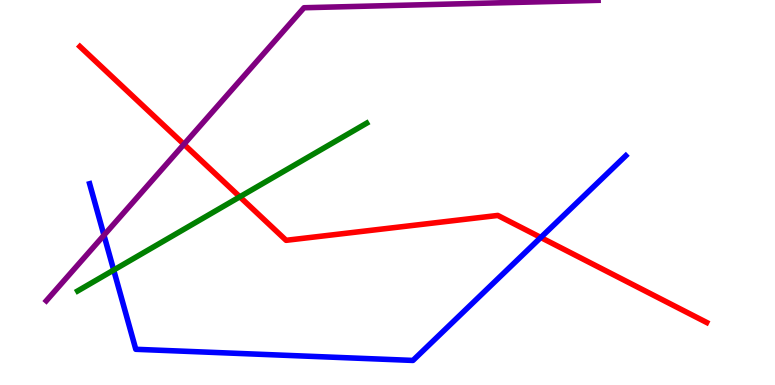[{'lines': ['blue', 'red'], 'intersections': [{'x': 6.98, 'y': 3.83}]}, {'lines': ['green', 'red'], 'intersections': [{'x': 3.09, 'y': 4.89}]}, {'lines': ['purple', 'red'], 'intersections': [{'x': 2.37, 'y': 6.25}]}, {'lines': ['blue', 'green'], 'intersections': [{'x': 1.47, 'y': 2.99}]}, {'lines': ['blue', 'purple'], 'intersections': [{'x': 1.34, 'y': 3.89}]}, {'lines': ['green', 'purple'], 'intersections': []}]